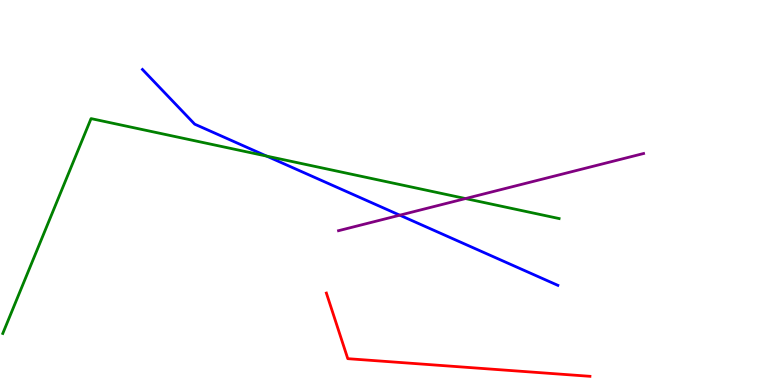[{'lines': ['blue', 'red'], 'intersections': []}, {'lines': ['green', 'red'], 'intersections': []}, {'lines': ['purple', 'red'], 'intersections': []}, {'lines': ['blue', 'green'], 'intersections': [{'x': 3.44, 'y': 5.95}]}, {'lines': ['blue', 'purple'], 'intersections': [{'x': 5.16, 'y': 4.41}]}, {'lines': ['green', 'purple'], 'intersections': [{'x': 6.01, 'y': 4.84}]}]